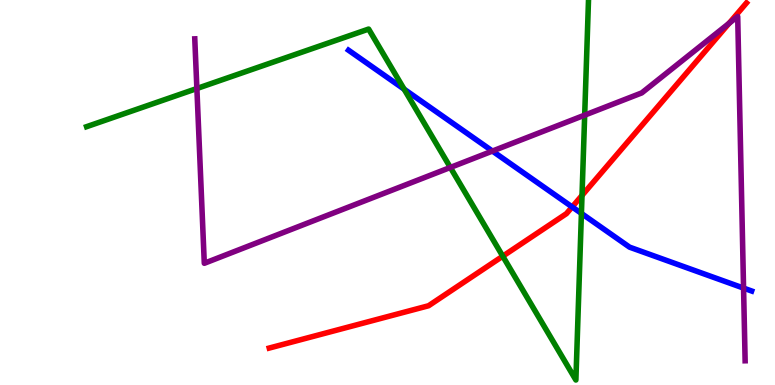[{'lines': ['blue', 'red'], 'intersections': [{'x': 7.38, 'y': 4.63}]}, {'lines': ['green', 'red'], 'intersections': [{'x': 6.49, 'y': 3.35}, {'x': 7.51, 'y': 4.92}]}, {'lines': ['purple', 'red'], 'intersections': [{'x': 9.41, 'y': 9.39}]}, {'lines': ['blue', 'green'], 'intersections': [{'x': 5.21, 'y': 7.68}, {'x': 7.5, 'y': 4.46}]}, {'lines': ['blue', 'purple'], 'intersections': [{'x': 6.35, 'y': 6.08}, {'x': 9.59, 'y': 2.52}]}, {'lines': ['green', 'purple'], 'intersections': [{'x': 2.54, 'y': 7.7}, {'x': 5.81, 'y': 5.65}, {'x': 7.54, 'y': 7.01}]}]